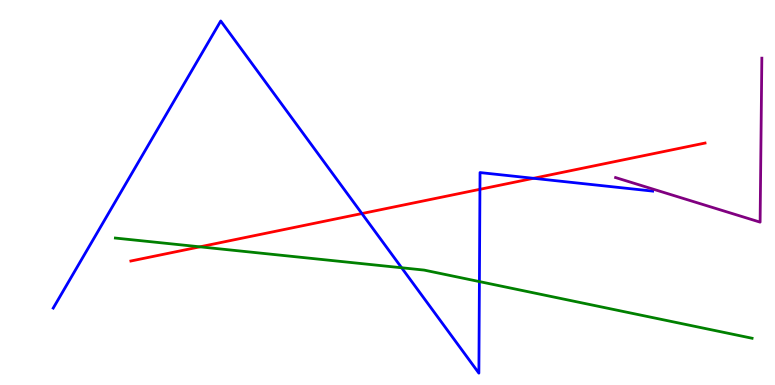[{'lines': ['blue', 'red'], 'intersections': [{'x': 4.67, 'y': 4.45}, {'x': 6.19, 'y': 5.08}, {'x': 6.88, 'y': 5.37}]}, {'lines': ['green', 'red'], 'intersections': [{'x': 2.58, 'y': 3.59}]}, {'lines': ['purple', 'red'], 'intersections': []}, {'lines': ['blue', 'green'], 'intersections': [{'x': 5.18, 'y': 3.05}, {'x': 6.19, 'y': 2.69}]}, {'lines': ['blue', 'purple'], 'intersections': []}, {'lines': ['green', 'purple'], 'intersections': []}]